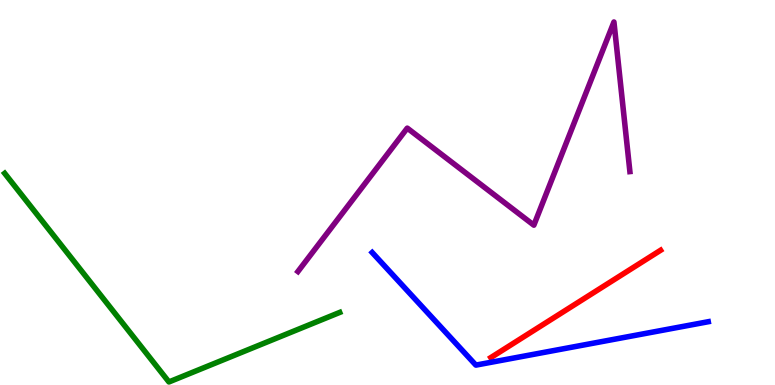[{'lines': ['blue', 'red'], 'intersections': []}, {'lines': ['green', 'red'], 'intersections': []}, {'lines': ['purple', 'red'], 'intersections': []}, {'lines': ['blue', 'green'], 'intersections': []}, {'lines': ['blue', 'purple'], 'intersections': []}, {'lines': ['green', 'purple'], 'intersections': []}]